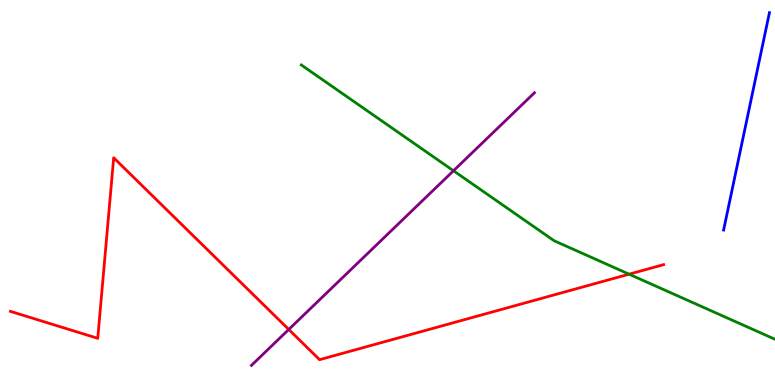[{'lines': ['blue', 'red'], 'intersections': []}, {'lines': ['green', 'red'], 'intersections': [{'x': 8.12, 'y': 2.88}]}, {'lines': ['purple', 'red'], 'intersections': [{'x': 3.73, 'y': 1.44}]}, {'lines': ['blue', 'green'], 'intersections': []}, {'lines': ['blue', 'purple'], 'intersections': []}, {'lines': ['green', 'purple'], 'intersections': [{'x': 5.85, 'y': 5.56}]}]